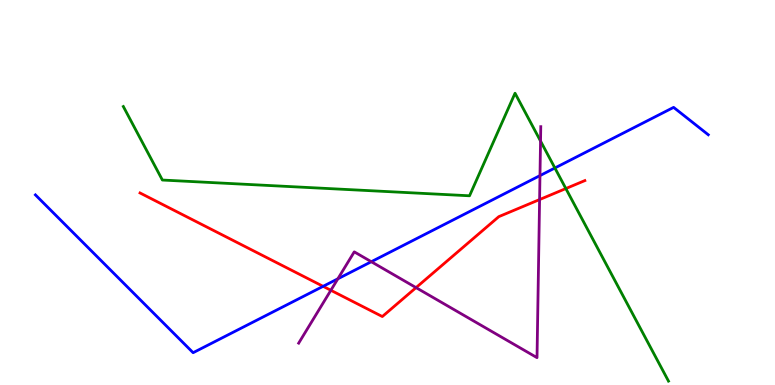[{'lines': ['blue', 'red'], 'intersections': [{'x': 4.17, 'y': 2.56}]}, {'lines': ['green', 'red'], 'intersections': [{'x': 7.3, 'y': 5.1}]}, {'lines': ['purple', 'red'], 'intersections': [{'x': 4.27, 'y': 2.46}, {'x': 5.37, 'y': 2.53}, {'x': 6.96, 'y': 4.82}]}, {'lines': ['blue', 'green'], 'intersections': [{'x': 7.16, 'y': 5.64}]}, {'lines': ['blue', 'purple'], 'intersections': [{'x': 4.36, 'y': 2.76}, {'x': 4.79, 'y': 3.2}, {'x': 6.97, 'y': 5.44}]}, {'lines': ['green', 'purple'], 'intersections': [{'x': 6.97, 'y': 6.34}]}]